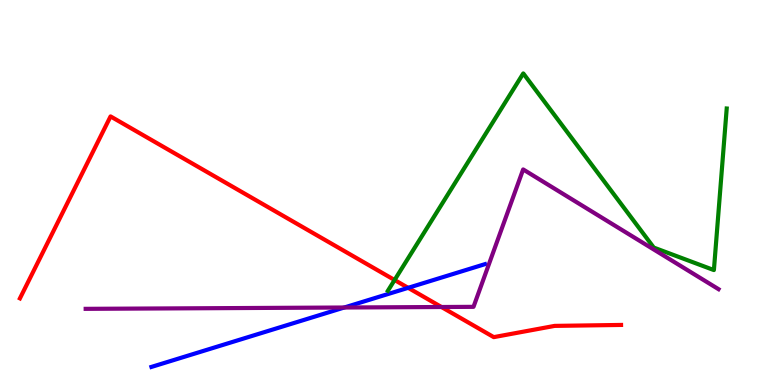[{'lines': ['blue', 'red'], 'intersections': [{'x': 5.27, 'y': 2.52}]}, {'lines': ['green', 'red'], 'intersections': [{'x': 5.09, 'y': 2.73}]}, {'lines': ['purple', 'red'], 'intersections': [{'x': 5.7, 'y': 2.03}]}, {'lines': ['blue', 'green'], 'intersections': []}, {'lines': ['blue', 'purple'], 'intersections': [{'x': 4.44, 'y': 2.01}]}, {'lines': ['green', 'purple'], 'intersections': []}]